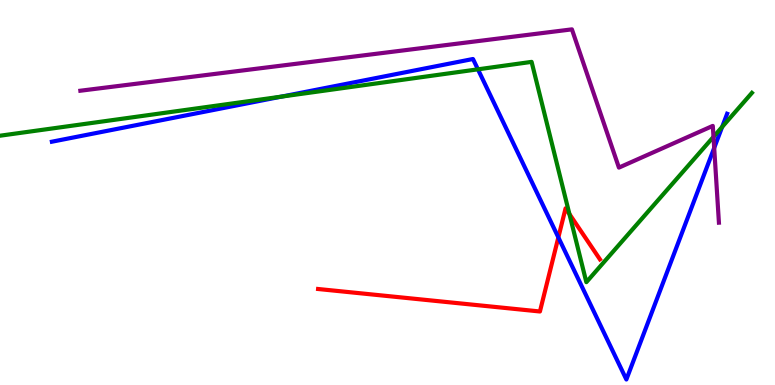[{'lines': ['blue', 'red'], 'intersections': [{'x': 7.2, 'y': 3.83}]}, {'lines': ['green', 'red'], 'intersections': [{'x': 7.35, 'y': 4.44}]}, {'lines': ['purple', 'red'], 'intersections': []}, {'lines': ['blue', 'green'], 'intersections': [{'x': 3.63, 'y': 7.49}, {'x': 6.17, 'y': 8.2}, {'x': 9.32, 'y': 6.7}]}, {'lines': ['blue', 'purple'], 'intersections': [{'x': 9.22, 'y': 6.16}]}, {'lines': ['green', 'purple'], 'intersections': [{'x': 9.21, 'y': 6.45}]}]